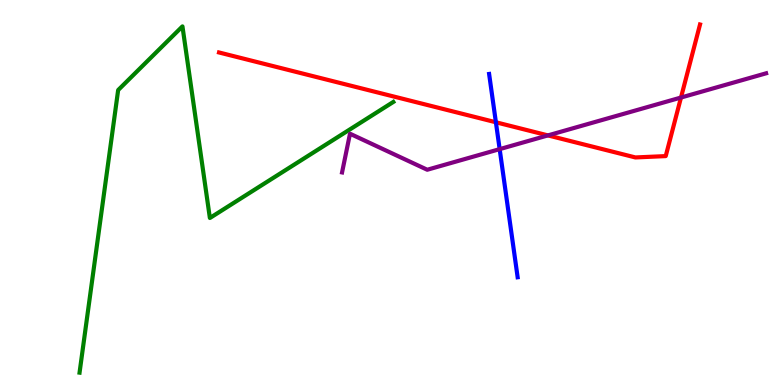[{'lines': ['blue', 'red'], 'intersections': [{'x': 6.4, 'y': 6.82}]}, {'lines': ['green', 'red'], 'intersections': []}, {'lines': ['purple', 'red'], 'intersections': [{'x': 7.07, 'y': 6.48}, {'x': 8.79, 'y': 7.47}]}, {'lines': ['blue', 'green'], 'intersections': []}, {'lines': ['blue', 'purple'], 'intersections': [{'x': 6.45, 'y': 6.13}]}, {'lines': ['green', 'purple'], 'intersections': []}]